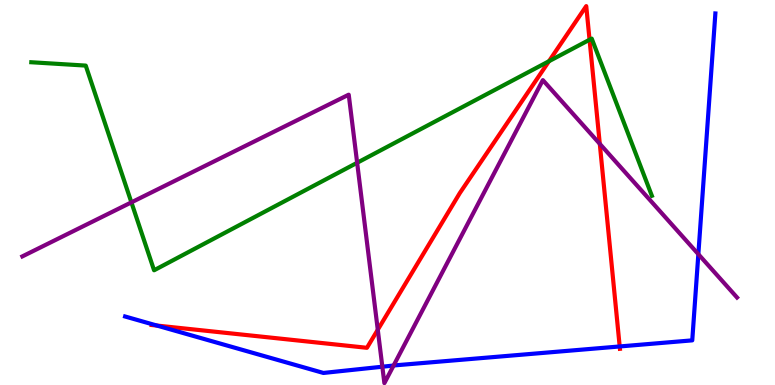[{'lines': ['blue', 'red'], 'intersections': [{'x': 2.03, 'y': 1.54}, {'x': 8.0, 'y': 1.0}]}, {'lines': ['green', 'red'], 'intersections': [{'x': 7.08, 'y': 8.41}, {'x': 7.61, 'y': 8.97}]}, {'lines': ['purple', 'red'], 'intersections': [{'x': 4.87, 'y': 1.44}, {'x': 7.74, 'y': 6.26}]}, {'lines': ['blue', 'green'], 'intersections': []}, {'lines': ['blue', 'purple'], 'intersections': [{'x': 4.93, 'y': 0.475}, {'x': 5.08, 'y': 0.506}, {'x': 9.01, 'y': 3.4}]}, {'lines': ['green', 'purple'], 'intersections': [{'x': 1.7, 'y': 4.74}, {'x': 4.61, 'y': 5.77}]}]